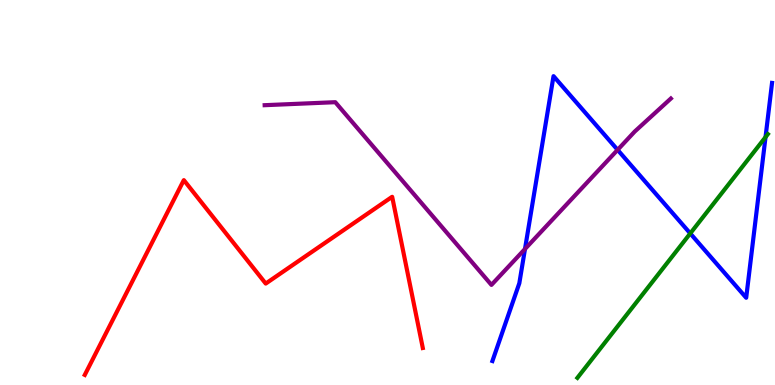[{'lines': ['blue', 'red'], 'intersections': []}, {'lines': ['green', 'red'], 'intersections': []}, {'lines': ['purple', 'red'], 'intersections': []}, {'lines': ['blue', 'green'], 'intersections': [{'x': 8.91, 'y': 3.94}, {'x': 9.88, 'y': 6.44}]}, {'lines': ['blue', 'purple'], 'intersections': [{'x': 6.77, 'y': 3.53}, {'x': 7.97, 'y': 6.11}]}, {'lines': ['green', 'purple'], 'intersections': []}]